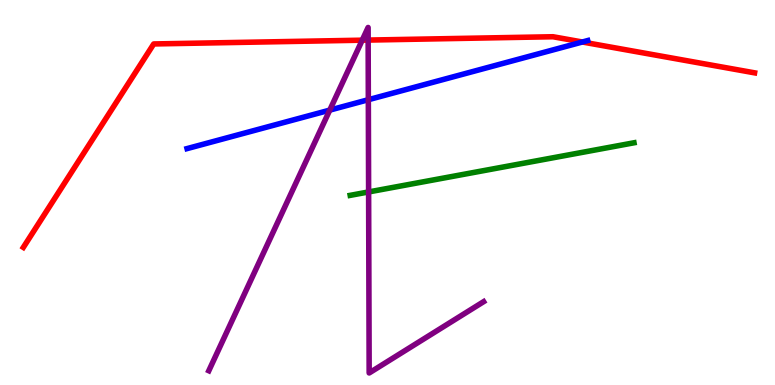[{'lines': ['blue', 'red'], 'intersections': [{'x': 7.51, 'y': 8.91}]}, {'lines': ['green', 'red'], 'intersections': []}, {'lines': ['purple', 'red'], 'intersections': [{'x': 4.67, 'y': 8.96}, {'x': 4.75, 'y': 8.96}]}, {'lines': ['blue', 'green'], 'intersections': []}, {'lines': ['blue', 'purple'], 'intersections': [{'x': 4.25, 'y': 7.14}, {'x': 4.75, 'y': 7.41}]}, {'lines': ['green', 'purple'], 'intersections': [{'x': 4.76, 'y': 5.01}]}]